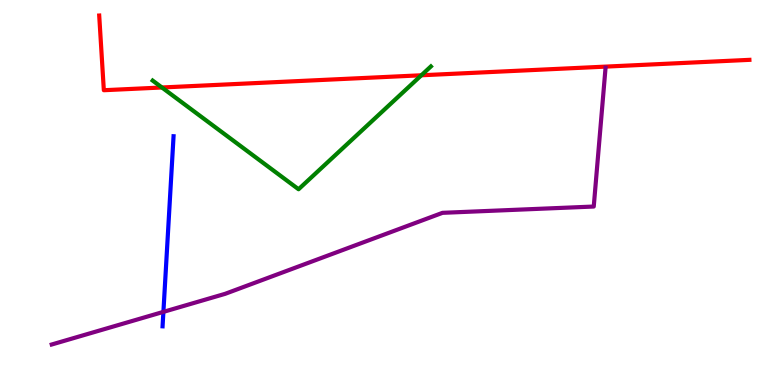[{'lines': ['blue', 'red'], 'intersections': []}, {'lines': ['green', 'red'], 'intersections': [{'x': 2.09, 'y': 7.73}, {'x': 5.44, 'y': 8.04}]}, {'lines': ['purple', 'red'], 'intersections': []}, {'lines': ['blue', 'green'], 'intersections': []}, {'lines': ['blue', 'purple'], 'intersections': [{'x': 2.11, 'y': 1.9}]}, {'lines': ['green', 'purple'], 'intersections': []}]